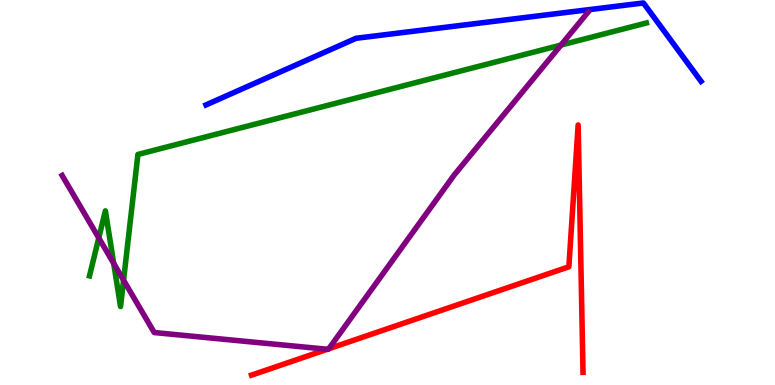[{'lines': ['blue', 'red'], 'intersections': []}, {'lines': ['green', 'red'], 'intersections': []}, {'lines': ['purple', 'red'], 'intersections': [{'x': 4.22, 'y': 0.928}, {'x': 4.24, 'y': 0.942}]}, {'lines': ['blue', 'green'], 'intersections': []}, {'lines': ['blue', 'purple'], 'intersections': []}, {'lines': ['green', 'purple'], 'intersections': [{'x': 1.27, 'y': 3.82}, {'x': 1.47, 'y': 3.16}, {'x': 1.59, 'y': 2.72}, {'x': 7.24, 'y': 8.83}]}]